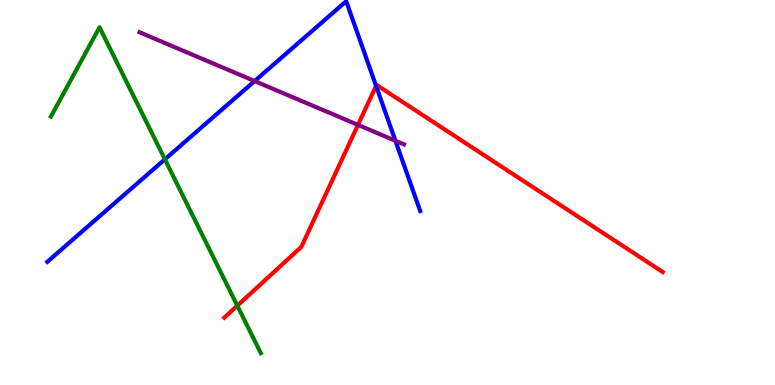[{'lines': ['blue', 'red'], 'intersections': [{'x': 4.85, 'y': 7.77}]}, {'lines': ['green', 'red'], 'intersections': [{'x': 3.06, 'y': 2.06}]}, {'lines': ['purple', 'red'], 'intersections': [{'x': 4.62, 'y': 6.76}]}, {'lines': ['blue', 'green'], 'intersections': [{'x': 2.13, 'y': 5.86}]}, {'lines': ['blue', 'purple'], 'intersections': [{'x': 3.29, 'y': 7.89}, {'x': 5.1, 'y': 6.34}]}, {'lines': ['green', 'purple'], 'intersections': []}]